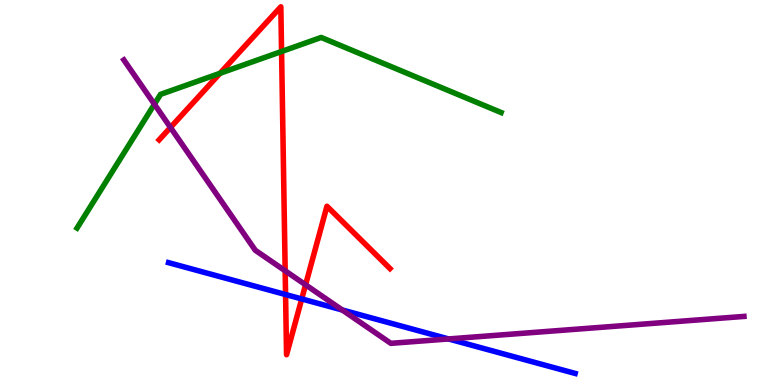[{'lines': ['blue', 'red'], 'intersections': [{'x': 3.68, 'y': 2.35}, {'x': 3.89, 'y': 2.24}]}, {'lines': ['green', 'red'], 'intersections': [{'x': 2.84, 'y': 8.1}, {'x': 3.63, 'y': 8.66}]}, {'lines': ['purple', 'red'], 'intersections': [{'x': 2.2, 'y': 6.69}, {'x': 3.68, 'y': 2.97}, {'x': 3.94, 'y': 2.6}]}, {'lines': ['blue', 'green'], 'intersections': []}, {'lines': ['blue', 'purple'], 'intersections': [{'x': 4.42, 'y': 1.95}, {'x': 5.79, 'y': 1.2}]}, {'lines': ['green', 'purple'], 'intersections': [{'x': 1.99, 'y': 7.29}]}]